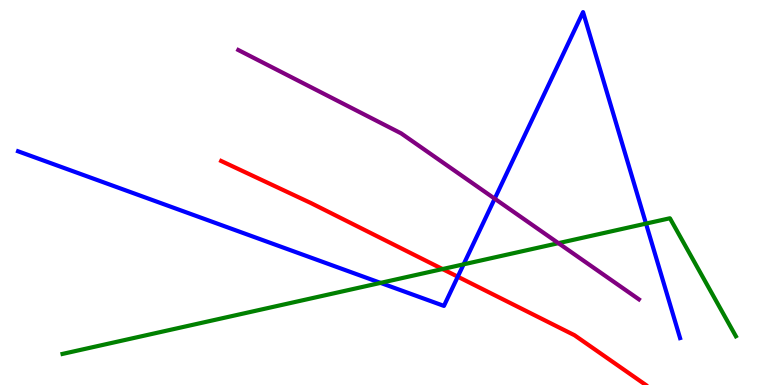[{'lines': ['blue', 'red'], 'intersections': [{'x': 5.91, 'y': 2.81}]}, {'lines': ['green', 'red'], 'intersections': [{'x': 5.71, 'y': 3.01}]}, {'lines': ['purple', 'red'], 'intersections': []}, {'lines': ['blue', 'green'], 'intersections': [{'x': 4.91, 'y': 2.65}, {'x': 5.98, 'y': 3.13}, {'x': 8.34, 'y': 4.19}]}, {'lines': ['blue', 'purple'], 'intersections': [{'x': 6.38, 'y': 4.84}]}, {'lines': ['green', 'purple'], 'intersections': [{'x': 7.21, 'y': 3.68}]}]